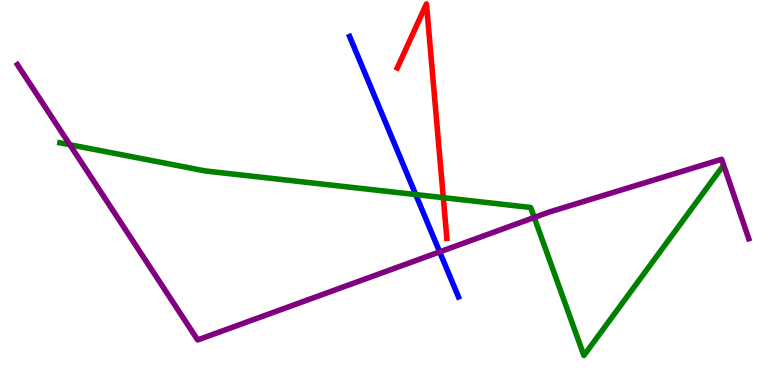[{'lines': ['blue', 'red'], 'intersections': []}, {'lines': ['green', 'red'], 'intersections': [{'x': 5.72, 'y': 4.87}]}, {'lines': ['purple', 'red'], 'intersections': []}, {'lines': ['blue', 'green'], 'intersections': [{'x': 5.36, 'y': 4.95}]}, {'lines': ['blue', 'purple'], 'intersections': [{'x': 5.67, 'y': 3.46}]}, {'lines': ['green', 'purple'], 'intersections': [{'x': 0.901, 'y': 6.24}, {'x': 6.89, 'y': 4.35}]}]